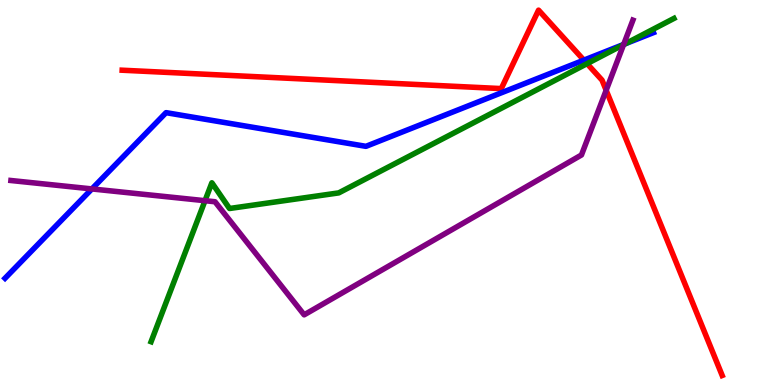[{'lines': ['blue', 'red'], 'intersections': [{'x': 7.53, 'y': 8.44}]}, {'lines': ['green', 'red'], 'intersections': [{'x': 7.58, 'y': 8.35}]}, {'lines': ['purple', 'red'], 'intersections': [{'x': 7.82, 'y': 7.66}]}, {'lines': ['blue', 'green'], 'intersections': [{'x': 8.07, 'y': 8.86}]}, {'lines': ['blue', 'purple'], 'intersections': [{'x': 1.19, 'y': 5.09}, {'x': 8.05, 'y': 8.85}]}, {'lines': ['green', 'purple'], 'intersections': [{'x': 2.65, 'y': 4.79}, {'x': 8.05, 'y': 8.84}]}]